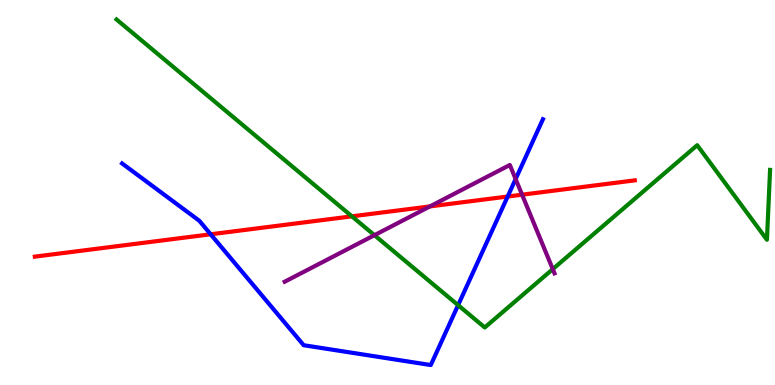[{'lines': ['blue', 'red'], 'intersections': [{'x': 2.72, 'y': 3.91}, {'x': 6.55, 'y': 4.9}]}, {'lines': ['green', 'red'], 'intersections': [{'x': 4.54, 'y': 4.38}]}, {'lines': ['purple', 'red'], 'intersections': [{'x': 5.55, 'y': 4.64}, {'x': 6.74, 'y': 4.94}]}, {'lines': ['blue', 'green'], 'intersections': [{'x': 5.91, 'y': 2.07}]}, {'lines': ['blue', 'purple'], 'intersections': [{'x': 6.65, 'y': 5.35}]}, {'lines': ['green', 'purple'], 'intersections': [{'x': 4.83, 'y': 3.89}, {'x': 7.13, 'y': 3.01}]}]